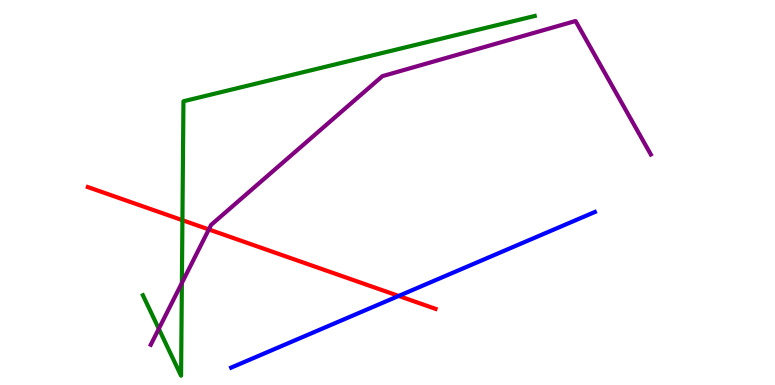[{'lines': ['blue', 'red'], 'intersections': [{'x': 5.14, 'y': 2.31}]}, {'lines': ['green', 'red'], 'intersections': [{'x': 2.35, 'y': 4.28}]}, {'lines': ['purple', 'red'], 'intersections': [{'x': 2.69, 'y': 4.04}]}, {'lines': ['blue', 'green'], 'intersections': []}, {'lines': ['blue', 'purple'], 'intersections': []}, {'lines': ['green', 'purple'], 'intersections': [{'x': 2.05, 'y': 1.46}, {'x': 2.35, 'y': 2.65}]}]